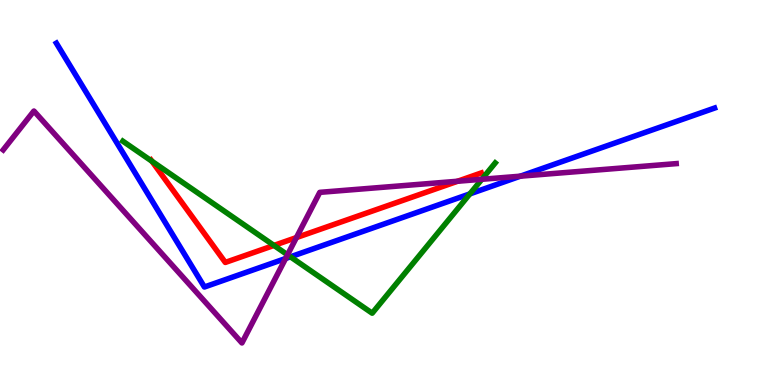[{'lines': ['blue', 'red'], 'intersections': []}, {'lines': ['green', 'red'], 'intersections': [{'x': 1.96, 'y': 5.81}, {'x': 3.53, 'y': 3.63}]}, {'lines': ['purple', 'red'], 'intersections': [{'x': 3.82, 'y': 3.83}, {'x': 5.9, 'y': 5.29}]}, {'lines': ['blue', 'green'], 'intersections': [{'x': 3.75, 'y': 3.33}, {'x': 6.06, 'y': 4.96}]}, {'lines': ['blue', 'purple'], 'intersections': [{'x': 3.68, 'y': 3.28}, {'x': 6.71, 'y': 5.42}]}, {'lines': ['green', 'purple'], 'intersections': [{'x': 3.71, 'y': 3.38}, {'x': 6.22, 'y': 5.34}]}]